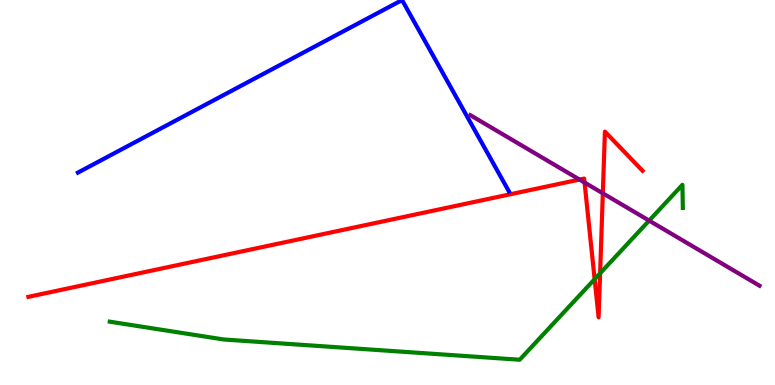[{'lines': ['blue', 'red'], 'intersections': []}, {'lines': ['green', 'red'], 'intersections': [{'x': 7.67, 'y': 2.75}, {'x': 7.74, 'y': 2.9}]}, {'lines': ['purple', 'red'], 'intersections': [{'x': 7.48, 'y': 5.34}, {'x': 7.54, 'y': 5.26}, {'x': 7.78, 'y': 4.98}]}, {'lines': ['blue', 'green'], 'intersections': []}, {'lines': ['blue', 'purple'], 'intersections': []}, {'lines': ['green', 'purple'], 'intersections': [{'x': 8.38, 'y': 4.27}]}]